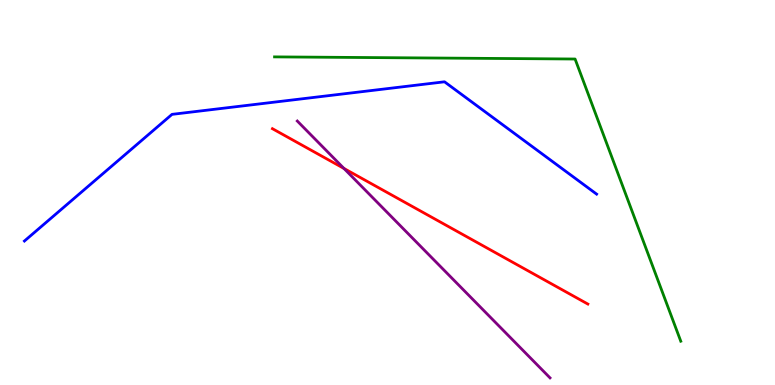[{'lines': ['blue', 'red'], 'intersections': []}, {'lines': ['green', 'red'], 'intersections': []}, {'lines': ['purple', 'red'], 'intersections': [{'x': 4.44, 'y': 5.62}]}, {'lines': ['blue', 'green'], 'intersections': []}, {'lines': ['blue', 'purple'], 'intersections': []}, {'lines': ['green', 'purple'], 'intersections': []}]